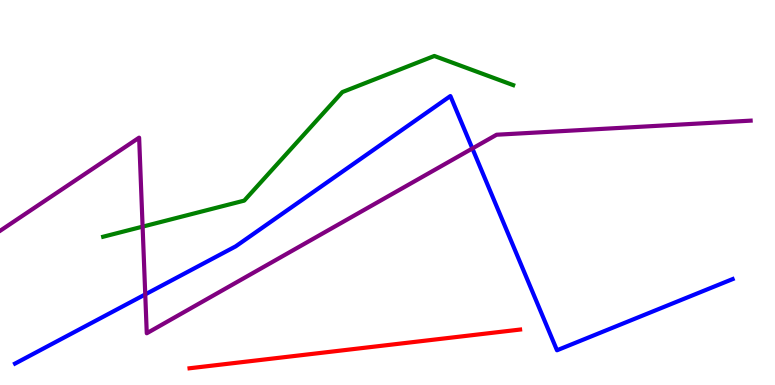[{'lines': ['blue', 'red'], 'intersections': []}, {'lines': ['green', 'red'], 'intersections': []}, {'lines': ['purple', 'red'], 'intersections': []}, {'lines': ['blue', 'green'], 'intersections': []}, {'lines': ['blue', 'purple'], 'intersections': [{'x': 1.87, 'y': 2.35}, {'x': 6.1, 'y': 6.14}]}, {'lines': ['green', 'purple'], 'intersections': [{'x': 1.84, 'y': 4.11}]}]